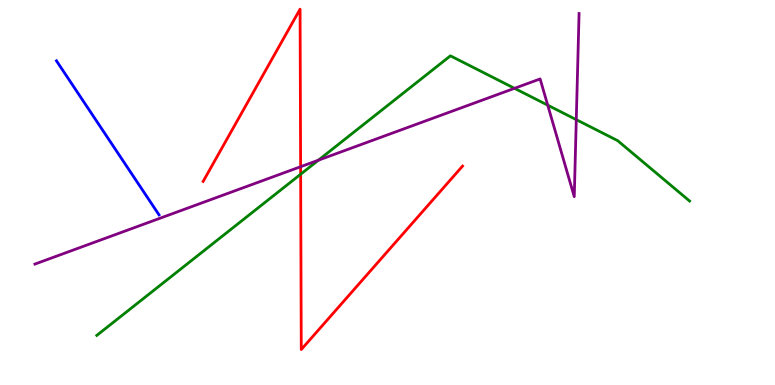[{'lines': ['blue', 'red'], 'intersections': []}, {'lines': ['green', 'red'], 'intersections': [{'x': 3.88, 'y': 5.47}]}, {'lines': ['purple', 'red'], 'intersections': [{'x': 3.88, 'y': 5.67}]}, {'lines': ['blue', 'green'], 'intersections': []}, {'lines': ['blue', 'purple'], 'intersections': []}, {'lines': ['green', 'purple'], 'intersections': [{'x': 4.11, 'y': 5.84}, {'x': 6.64, 'y': 7.71}, {'x': 7.07, 'y': 7.27}, {'x': 7.44, 'y': 6.89}]}]